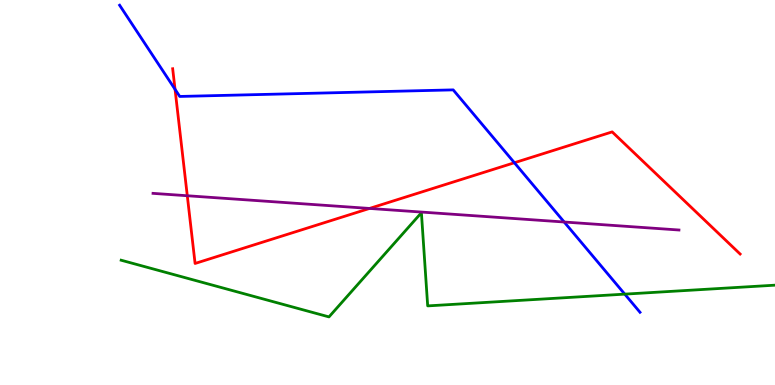[{'lines': ['blue', 'red'], 'intersections': [{'x': 2.26, 'y': 7.68}, {'x': 6.64, 'y': 5.77}]}, {'lines': ['green', 'red'], 'intersections': []}, {'lines': ['purple', 'red'], 'intersections': [{'x': 2.42, 'y': 4.92}, {'x': 4.77, 'y': 4.59}]}, {'lines': ['blue', 'green'], 'intersections': [{'x': 8.06, 'y': 2.36}]}, {'lines': ['blue', 'purple'], 'intersections': [{'x': 7.28, 'y': 4.23}]}, {'lines': ['green', 'purple'], 'intersections': []}]